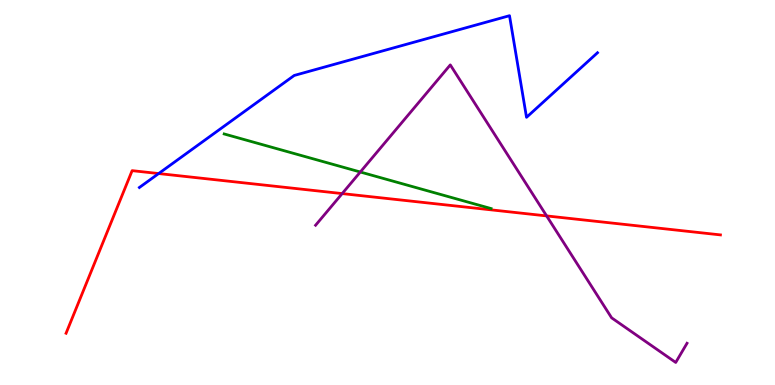[{'lines': ['blue', 'red'], 'intersections': [{'x': 2.05, 'y': 5.49}]}, {'lines': ['green', 'red'], 'intersections': []}, {'lines': ['purple', 'red'], 'intersections': [{'x': 4.42, 'y': 4.97}, {'x': 7.05, 'y': 4.39}]}, {'lines': ['blue', 'green'], 'intersections': []}, {'lines': ['blue', 'purple'], 'intersections': []}, {'lines': ['green', 'purple'], 'intersections': [{'x': 4.65, 'y': 5.53}]}]